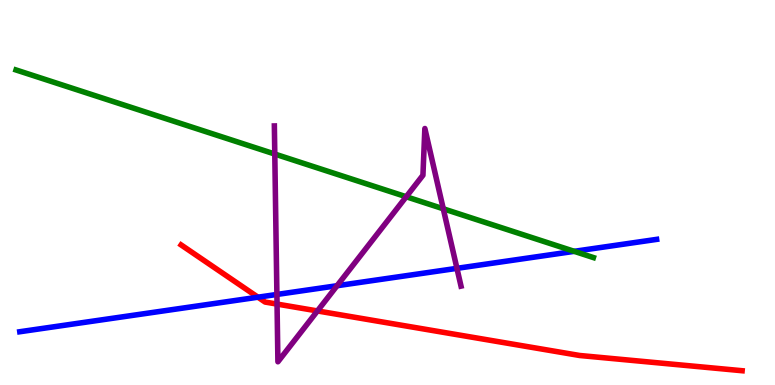[{'lines': ['blue', 'red'], 'intersections': [{'x': 3.33, 'y': 2.28}]}, {'lines': ['green', 'red'], 'intersections': []}, {'lines': ['purple', 'red'], 'intersections': [{'x': 3.57, 'y': 2.1}, {'x': 4.1, 'y': 1.92}]}, {'lines': ['blue', 'green'], 'intersections': [{'x': 7.41, 'y': 3.47}]}, {'lines': ['blue', 'purple'], 'intersections': [{'x': 3.57, 'y': 2.35}, {'x': 4.35, 'y': 2.58}, {'x': 5.9, 'y': 3.03}]}, {'lines': ['green', 'purple'], 'intersections': [{'x': 3.55, 'y': 6.0}, {'x': 5.24, 'y': 4.89}, {'x': 5.72, 'y': 4.58}]}]